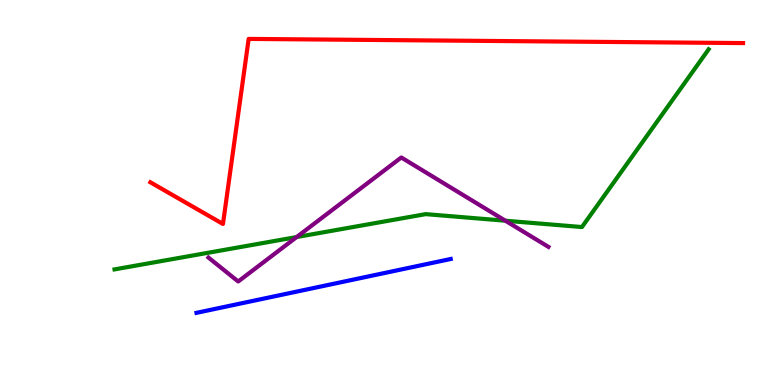[{'lines': ['blue', 'red'], 'intersections': []}, {'lines': ['green', 'red'], 'intersections': []}, {'lines': ['purple', 'red'], 'intersections': []}, {'lines': ['blue', 'green'], 'intersections': []}, {'lines': ['blue', 'purple'], 'intersections': []}, {'lines': ['green', 'purple'], 'intersections': [{'x': 3.83, 'y': 3.84}, {'x': 6.52, 'y': 4.27}]}]